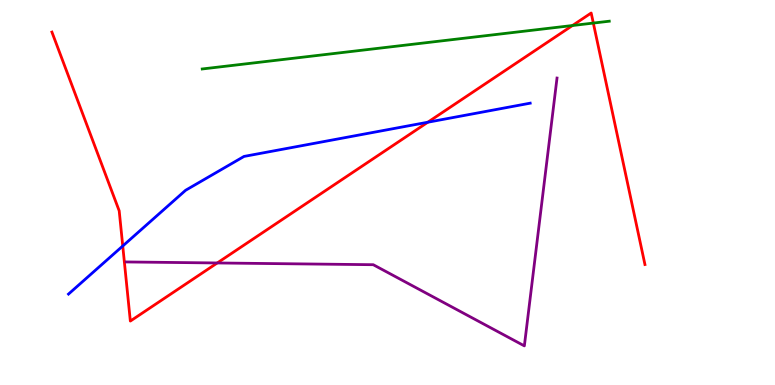[{'lines': ['blue', 'red'], 'intersections': [{'x': 1.58, 'y': 3.61}, {'x': 5.52, 'y': 6.83}]}, {'lines': ['green', 'red'], 'intersections': [{'x': 7.39, 'y': 9.34}, {'x': 7.66, 'y': 9.4}]}, {'lines': ['purple', 'red'], 'intersections': [{'x': 2.8, 'y': 3.17}]}, {'lines': ['blue', 'green'], 'intersections': []}, {'lines': ['blue', 'purple'], 'intersections': []}, {'lines': ['green', 'purple'], 'intersections': []}]